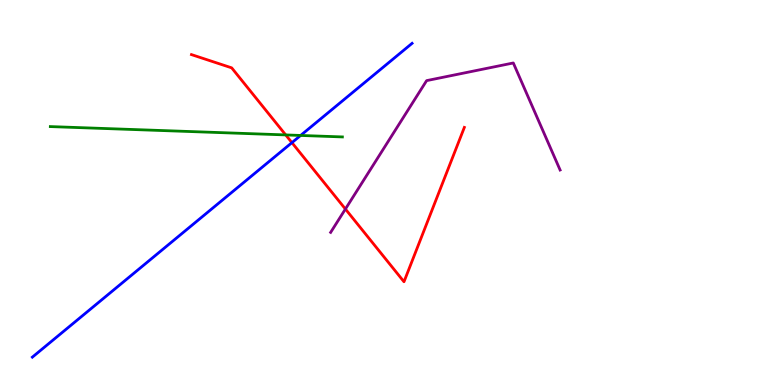[{'lines': ['blue', 'red'], 'intersections': [{'x': 3.77, 'y': 6.3}]}, {'lines': ['green', 'red'], 'intersections': [{'x': 3.69, 'y': 6.5}]}, {'lines': ['purple', 'red'], 'intersections': [{'x': 4.46, 'y': 4.57}]}, {'lines': ['blue', 'green'], 'intersections': [{'x': 3.88, 'y': 6.48}]}, {'lines': ['blue', 'purple'], 'intersections': []}, {'lines': ['green', 'purple'], 'intersections': []}]